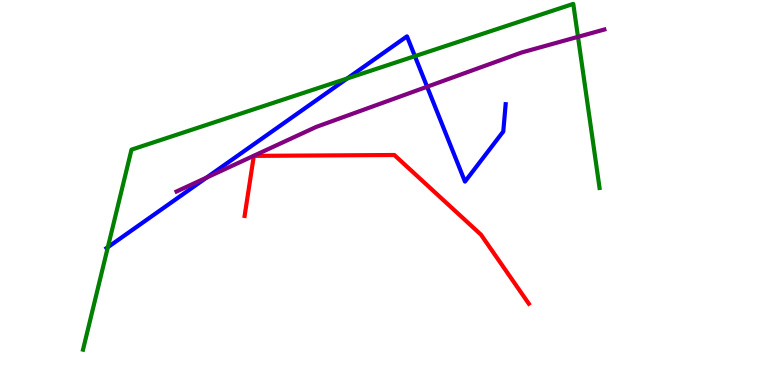[{'lines': ['blue', 'red'], 'intersections': []}, {'lines': ['green', 'red'], 'intersections': []}, {'lines': ['purple', 'red'], 'intersections': []}, {'lines': ['blue', 'green'], 'intersections': [{'x': 1.39, 'y': 3.58}, {'x': 4.48, 'y': 7.96}, {'x': 5.35, 'y': 8.54}]}, {'lines': ['blue', 'purple'], 'intersections': [{'x': 2.67, 'y': 5.39}, {'x': 5.51, 'y': 7.75}]}, {'lines': ['green', 'purple'], 'intersections': [{'x': 7.46, 'y': 9.04}]}]